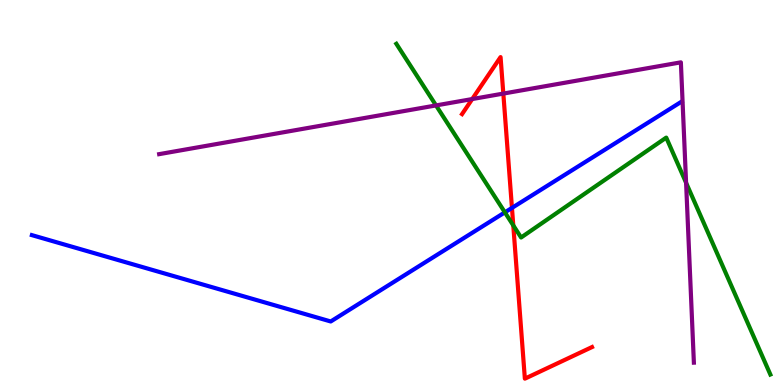[{'lines': ['blue', 'red'], 'intersections': [{'x': 6.61, 'y': 4.6}]}, {'lines': ['green', 'red'], 'intersections': [{'x': 6.62, 'y': 4.15}]}, {'lines': ['purple', 'red'], 'intersections': [{'x': 6.09, 'y': 7.43}, {'x': 6.49, 'y': 7.57}]}, {'lines': ['blue', 'green'], 'intersections': [{'x': 6.51, 'y': 4.48}]}, {'lines': ['blue', 'purple'], 'intersections': []}, {'lines': ['green', 'purple'], 'intersections': [{'x': 5.63, 'y': 7.26}, {'x': 8.85, 'y': 5.25}]}]